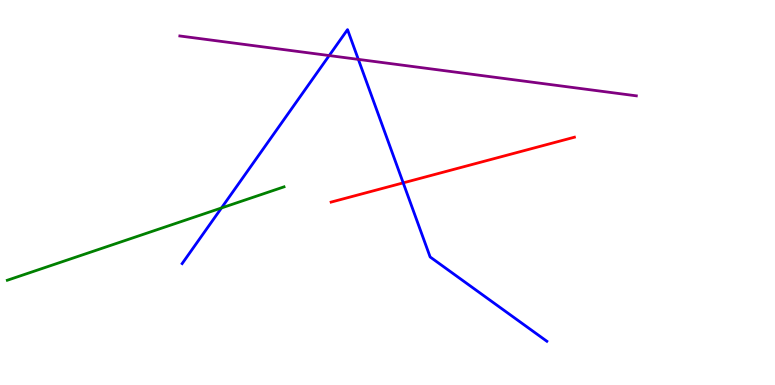[{'lines': ['blue', 'red'], 'intersections': [{'x': 5.2, 'y': 5.25}]}, {'lines': ['green', 'red'], 'intersections': []}, {'lines': ['purple', 'red'], 'intersections': []}, {'lines': ['blue', 'green'], 'intersections': [{'x': 2.86, 'y': 4.6}]}, {'lines': ['blue', 'purple'], 'intersections': [{'x': 4.25, 'y': 8.56}, {'x': 4.62, 'y': 8.46}]}, {'lines': ['green', 'purple'], 'intersections': []}]